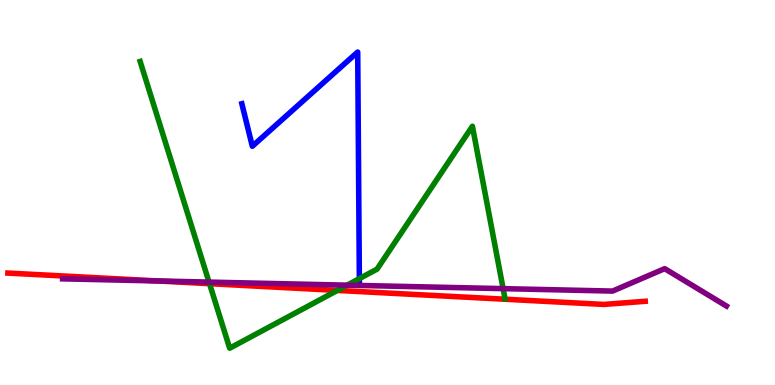[{'lines': ['blue', 'red'], 'intersections': []}, {'lines': ['green', 'red'], 'intersections': [{'x': 2.7, 'y': 2.63}, {'x': 4.35, 'y': 2.46}]}, {'lines': ['purple', 'red'], 'intersections': [{'x': 2.04, 'y': 2.7}]}, {'lines': ['blue', 'green'], 'intersections': [{'x': 4.64, 'y': 2.76}]}, {'lines': ['blue', 'purple'], 'intersections': []}, {'lines': ['green', 'purple'], 'intersections': [{'x': 2.7, 'y': 2.67}, {'x': 4.48, 'y': 2.59}, {'x': 6.49, 'y': 2.5}]}]